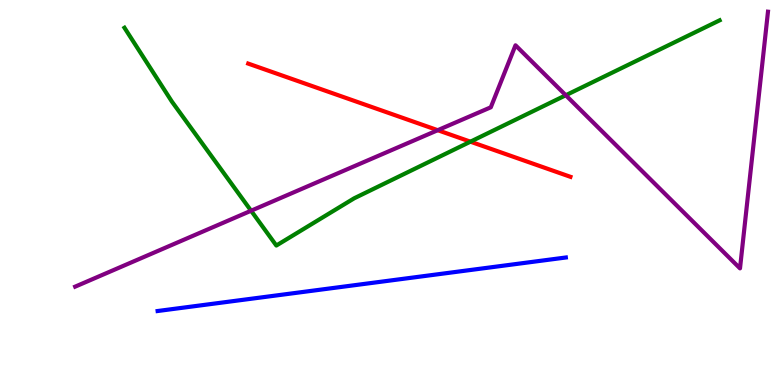[{'lines': ['blue', 'red'], 'intersections': []}, {'lines': ['green', 'red'], 'intersections': [{'x': 6.07, 'y': 6.32}]}, {'lines': ['purple', 'red'], 'intersections': [{'x': 5.65, 'y': 6.62}]}, {'lines': ['blue', 'green'], 'intersections': []}, {'lines': ['blue', 'purple'], 'intersections': []}, {'lines': ['green', 'purple'], 'intersections': [{'x': 3.24, 'y': 4.53}, {'x': 7.3, 'y': 7.53}]}]